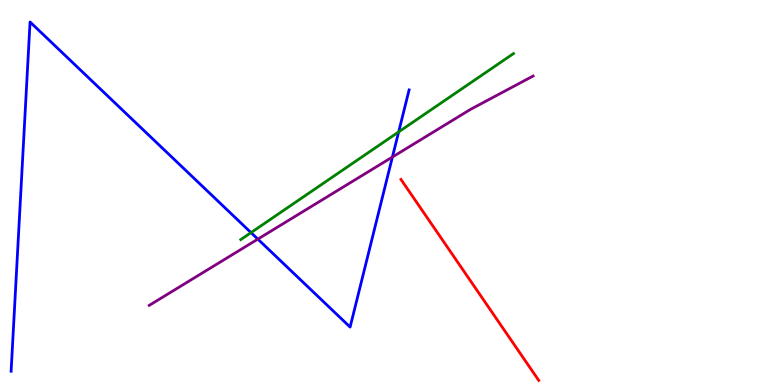[{'lines': ['blue', 'red'], 'intersections': []}, {'lines': ['green', 'red'], 'intersections': []}, {'lines': ['purple', 'red'], 'intersections': []}, {'lines': ['blue', 'green'], 'intersections': [{'x': 3.24, 'y': 3.96}, {'x': 5.14, 'y': 6.57}]}, {'lines': ['blue', 'purple'], 'intersections': [{'x': 3.33, 'y': 3.79}, {'x': 5.06, 'y': 5.92}]}, {'lines': ['green', 'purple'], 'intersections': []}]